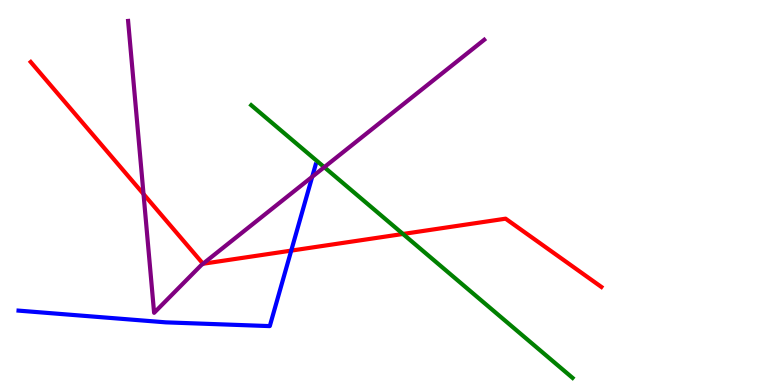[{'lines': ['blue', 'red'], 'intersections': [{'x': 3.76, 'y': 3.49}]}, {'lines': ['green', 'red'], 'intersections': [{'x': 5.2, 'y': 3.92}]}, {'lines': ['purple', 'red'], 'intersections': [{'x': 1.85, 'y': 4.96}, {'x': 2.62, 'y': 3.15}]}, {'lines': ['blue', 'green'], 'intersections': []}, {'lines': ['blue', 'purple'], 'intersections': [{'x': 4.03, 'y': 5.41}]}, {'lines': ['green', 'purple'], 'intersections': [{'x': 4.18, 'y': 5.66}]}]